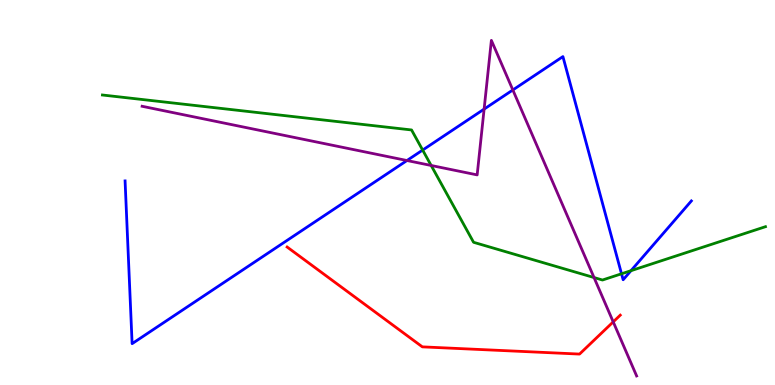[{'lines': ['blue', 'red'], 'intersections': []}, {'lines': ['green', 'red'], 'intersections': []}, {'lines': ['purple', 'red'], 'intersections': [{'x': 7.91, 'y': 1.64}]}, {'lines': ['blue', 'green'], 'intersections': [{'x': 5.45, 'y': 6.1}, {'x': 8.02, 'y': 2.89}, {'x': 8.14, 'y': 2.97}]}, {'lines': ['blue', 'purple'], 'intersections': [{'x': 5.25, 'y': 5.83}, {'x': 6.25, 'y': 7.17}, {'x': 6.62, 'y': 7.66}]}, {'lines': ['green', 'purple'], 'intersections': [{'x': 5.56, 'y': 5.7}, {'x': 7.66, 'y': 2.79}]}]